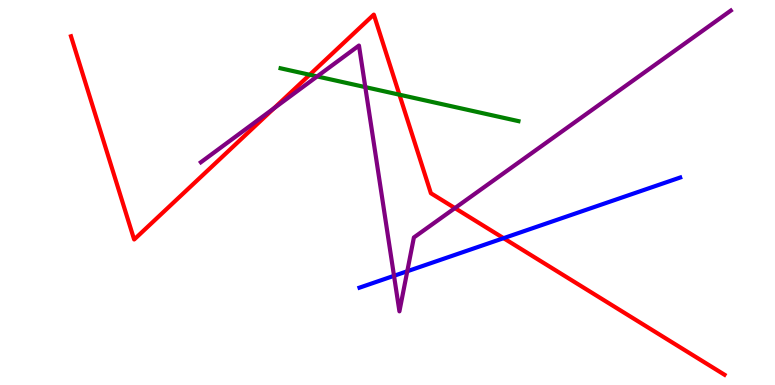[{'lines': ['blue', 'red'], 'intersections': [{'x': 6.5, 'y': 3.81}]}, {'lines': ['green', 'red'], 'intersections': [{'x': 4.0, 'y': 8.06}, {'x': 5.15, 'y': 7.54}]}, {'lines': ['purple', 'red'], 'intersections': [{'x': 3.54, 'y': 7.19}, {'x': 5.87, 'y': 4.6}]}, {'lines': ['blue', 'green'], 'intersections': []}, {'lines': ['blue', 'purple'], 'intersections': [{'x': 5.08, 'y': 2.84}, {'x': 5.26, 'y': 2.95}]}, {'lines': ['green', 'purple'], 'intersections': [{'x': 4.09, 'y': 8.02}, {'x': 4.71, 'y': 7.74}]}]